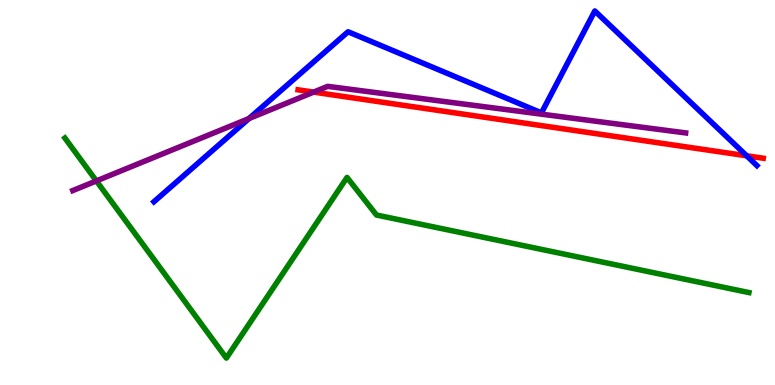[{'lines': ['blue', 'red'], 'intersections': [{'x': 9.63, 'y': 5.95}]}, {'lines': ['green', 'red'], 'intersections': []}, {'lines': ['purple', 'red'], 'intersections': [{'x': 4.05, 'y': 7.61}]}, {'lines': ['blue', 'green'], 'intersections': []}, {'lines': ['blue', 'purple'], 'intersections': [{'x': 3.21, 'y': 6.92}]}, {'lines': ['green', 'purple'], 'intersections': [{'x': 1.24, 'y': 5.3}]}]